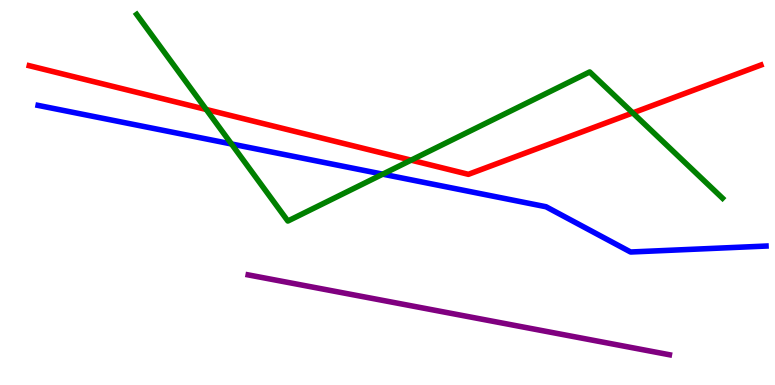[{'lines': ['blue', 'red'], 'intersections': []}, {'lines': ['green', 'red'], 'intersections': [{'x': 2.66, 'y': 7.16}, {'x': 5.3, 'y': 5.84}, {'x': 8.16, 'y': 7.07}]}, {'lines': ['purple', 'red'], 'intersections': []}, {'lines': ['blue', 'green'], 'intersections': [{'x': 2.99, 'y': 6.26}, {'x': 4.94, 'y': 5.48}]}, {'lines': ['blue', 'purple'], 'intersections': []}, {'lines': ['green', 'purple'], 'intersections': []}]